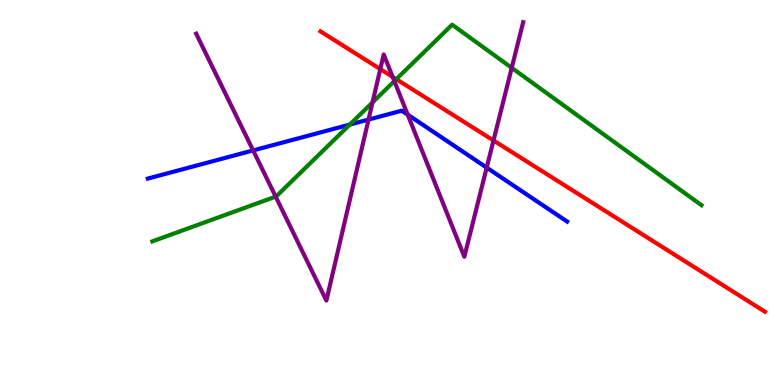[{'lines': ['blue', 'red'], 'intersections': []}, {'lines': ['green', 'red'], 'intersections': [{'x': 5.11, 'y': 7.94}]}, {'lines': ['purple', 'red'], 'intersections': [{'x': 4.91, 'y': 8.21}, {'x': 5.07, 'y': 8.0}, {'x': 6.37, 'y': 6.35}]}, {'lines': ['blue', 'green'], 'intersections': [{'x': 4.51, 'y': 6.76}]}, {'lines': ['blue', 'purple'], 'intersections': [{'x': 3.27, 'y': 6.09}, {'x': 4.76, 'y': 6.89}, {'x': 5.26, 'y': 7.02}, {'x': 6.28, 'y': 5.65}]}, {'lines': ['green', 'purple'], 'intersections': [{'x': 3.56, 'y': 4.89}, {'x': 4.81, 'y': 7.34}, {'x': 5.09, 'y': 7.89}, {'x': 6.6, 'y': 8.24}]}]